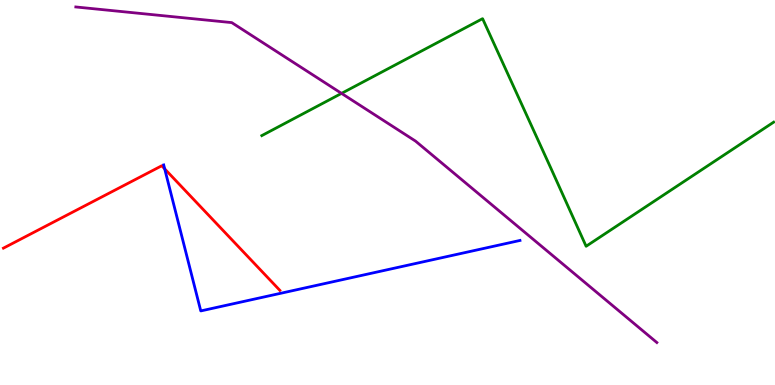[{'lines': ['blue', 'red'], 'intersections': [{'x': 2.13, 'y': 5.61}]}, {'lines': ['green', 'red'], 'intersections': []}, {'lines': ['purple', 'red'], 'intersections': []}, {'lines': ['blue', 'green'], 'intersections': []}, {'lines': ['blue', 'purple'], 'intersections': []}, {'lines': ['green', 'purple'], 'intersections': [{'x': 4.41, 'y': 7.57}]}]